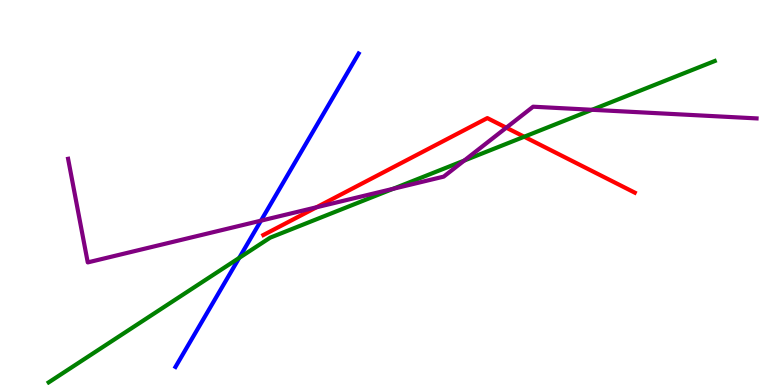[{'lines': ['blue', 'red'], 'intersections': []}, {'lines': ['green', 'red'], 'intersections': [{'x': 6.76, 'y': 6.45}]}, {'lines': ['purple', 'red'], 'intersections': [{'x': 4.08, 'y': 4.62}, {'x': 6.53, 'y': 6.68}]}, {'lines': ['blue', 'green'], 'intersections': [{'x': 3.09, 'y': 3.3}]}, {'lines': ['blue', 'purple'], 'intersections': [{'x': 3.37, 'y': 4.27}]}, {'lines': ['green', 'purple'], 'intersections': [{'x': 5.07, 'y': 5.1}, {'x': 5.99, 'y': 5.83}, {'x': 7.64, 'y': 7.15}]}]